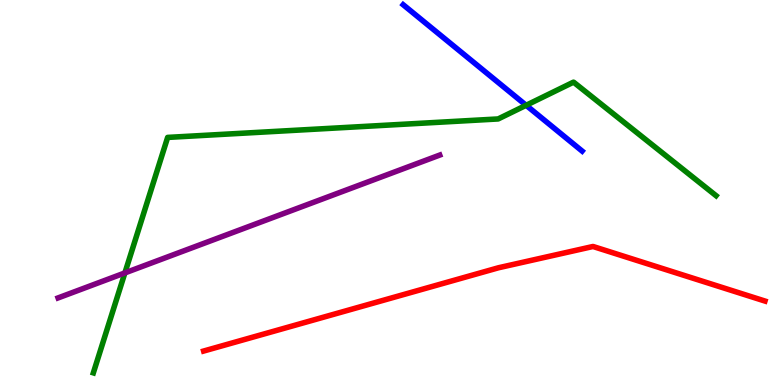[{'lines': ['blue', 'red'], 'intersections': []}, {'lines': ['green', 'red'], 'intersections': []}, {'lines': ['purple', 'red'], 'intersections': []}, {'lines': ['blue', 'green'], 'intersections': [{'x': 6.79, 'y': 7.27}]}, {'lines': ['blue', 'purple'], 'intersections': []}, {'lines': ['green', 'purple'], 'intersections': [{'x': 1.61, 'y': 2.91}]}]